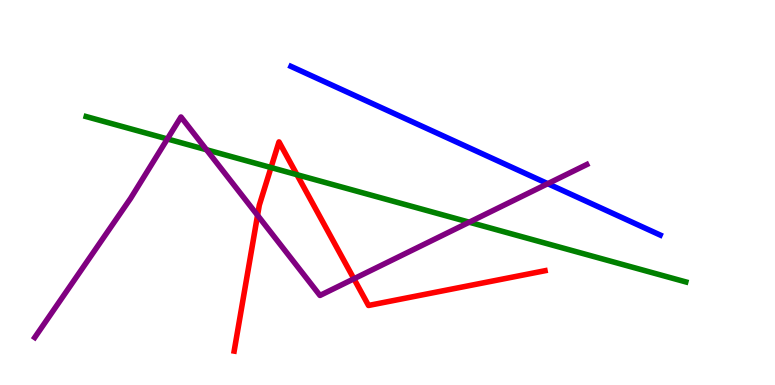[{'lines': ['blue', 'red'], 'intersections': []}, {'lines': ['green', 'red'], 'intersections': [{'x': 3.5, 'y': 5.65}, {'x': 3.83, 'y': 5.46}]}, {'lines': ['purple', 'red'], 'intersections': [{'x': 3.32, 'y': 4.41}, {'x': 4.57, 'y': 2.76}]}, {'lines': ['blue', 'green'], 'intersections': []}, {'lines': ['blue', 'purple'], 'intersections': [{'x': 7.07, 'y': 5.23}]}, {'lines': ['green', 'purple'], 'intersections': [{'x': 2.16, 'y': 6.39}, {'x': 2.66, 'y': 6.11}, {'x': 6.05, 'y': 4.23}]}]